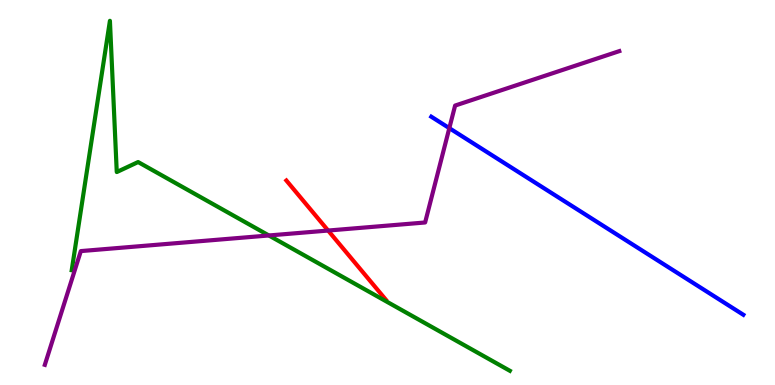[{'lines': ['blue', 'red'], 'intersections': []}, {'lines': ['green', 'red'], 'intersections': []}, {'lines': ['purple', 'red'], 'intersections': [{'x': 4.23, 'y': 4.01}]}, {'lines': ['blue', 'green'], 'intersections': []}, {'lines': ['blue', 'purple'], 'intersections': [{'x': 5.8, 'y': 6.67}]}, {'lines': ['green', 'purple'], 'intersections': [{'x': 3.47, 'y': 3.88}]}]